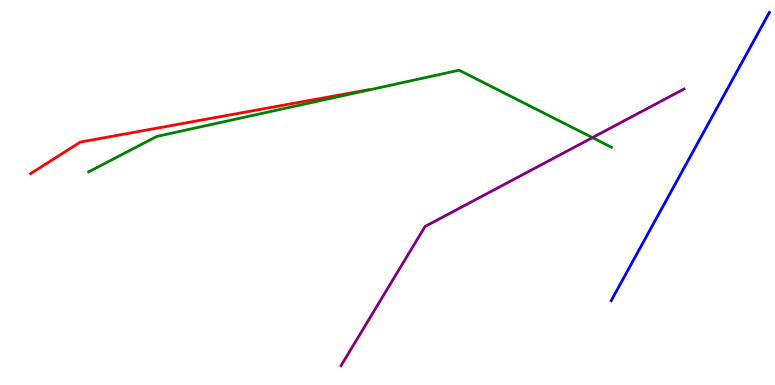[{'lines': ['blue', 'red'], 'intersections': []}, {'lines': ['green', 'red'], 'intersections': []}, {'lines': ['purple', 'red'], 'intersections': []}, {'lines': ['blue', 'green'], 'intersections': []}, {'lines': ['blue', 'purple'], 'intersections': []}, {'lines': ['green', 'purple'], 'intersections': [{'x': 7.64, 'y': 6.43}]}]